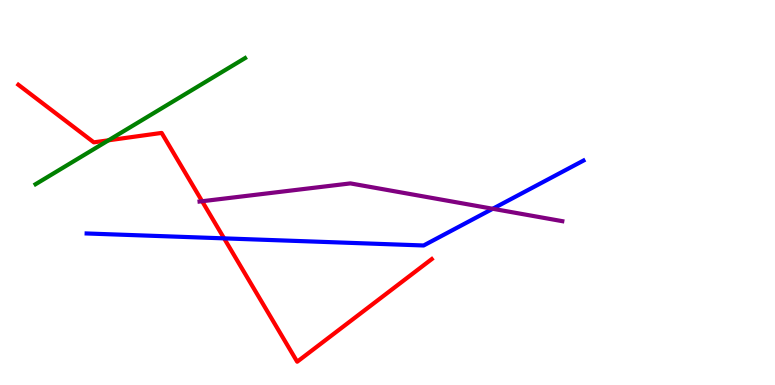[{'lines': ['blue', 'red'], 'intersections': [{'x': 2.89, 'y': 3.81}]}, {'lines': ['green', 'red'], 'intersections': [{'x': 1.4, 'y': 6.36}]}, {'lines': ['purple', 'red'], 'intersections': [{'x': 2.61, 'y': 4.77}]}, {'lines': ['blue', 'green'], 'intersections': []}, {'lines': ['blue', 'purple'], 'intersections': [{'x': 6.36, 'y': 4.58}]}, {'lines': ['green', 'purple'], 'intersections': []}]